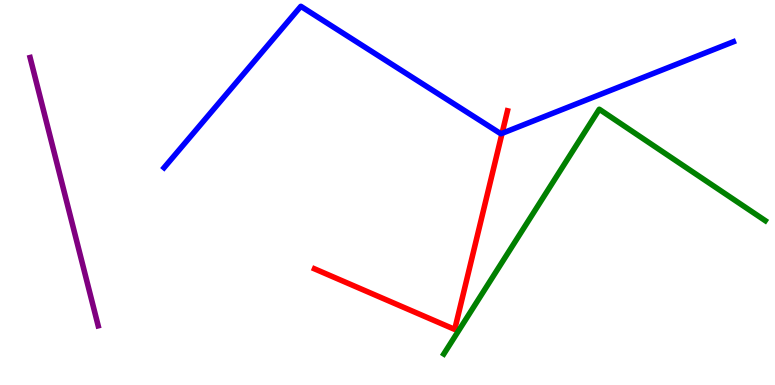[{'lines': ['blue', 'red'], 'intersections': [{'x': 6.48, 'y': 6.54}]}, {'lines': ['green', 'red'], 'intersections': []}, {'lines': ['purple', 'red'], 'intersections': []}, {'lines': ['blue', 'green'], 'intersections': []}, {'lines': ['blue', 'purple'], 'intersections': []}, {'lines': ['green', 'purple'], 'intersections': []}]